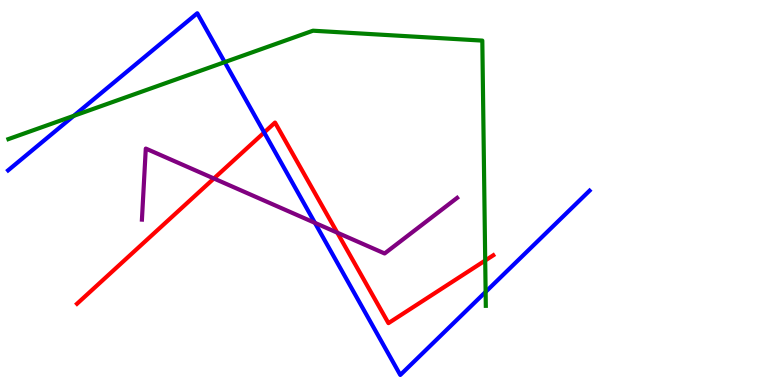[{'lines': ['blue', 'red'], 'intersections': [{'x': 3.41, 'y': 6.56}]}, {'lines': ['green', 'red'], 'intersections': [{'x': 6.26, 'y': 3.23}]}, {'lines': ['purple', 'red'], 'intersections': [{'x': 2.76, 'y': 5.36}, {'x': 4.35, 'y': 3.96}]}, {'lines': ['blue', 'green'], 'intersections': [{'x': 0.951, 'y': 6.99}, {'x': 2.9, 'y': 8.39}, {'x': 6.27, 'y': 2.42}]}, {'lines': ['blue', 'purple'], 'intersections': [{'x': 4.06, 'y': 4.21}]}, {'lines': ['green', 'purple'], 'intersections': []}]